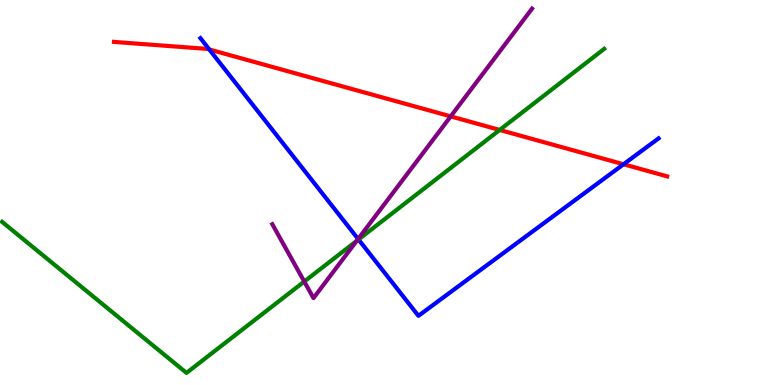[{'lines': ['blue', 'red'], 'intersections': [{'x': 2.7, 'y': 8.71}, {'x': 8.05, 'y': 5.73}]}, {'lines': ['green', 'red'], 'intersections': [{'x': 6.45, 'y': 6.62}]}, {'lines': ['purple', 'red'], 'intersections': [{'x': 5.82, 'y': 6.98}]}, {'lines': ['blue', 'green'], 'intersections': [{'x': 4.63, 'y': 3.78}]}, {'lines': ['blue', 'purple'], 'intersections': [{'x': 4.62, 'y': 3.79}]}, {'lines': ['green', 'purple'], 'intersections': [{'x': 3.93, 'y': 2.69}, {'x': 4.6, 'y': 3.74}]}]